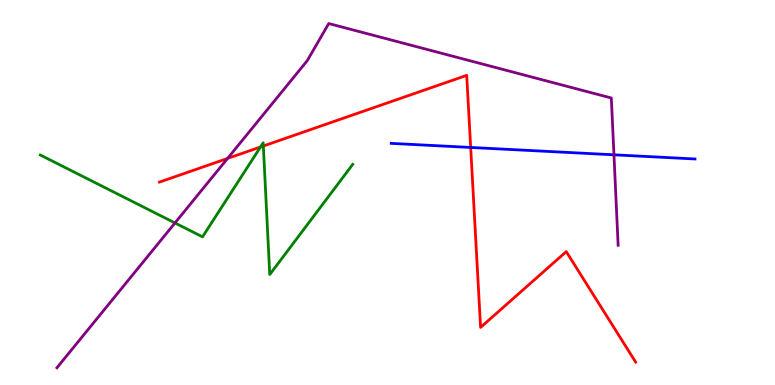[{'lines': ['blue', 'red'], 'intersections': [{'x': 6.07, 'y': 6.17}]}, {'lines': ['green', 'red'], 'intersections': [{'x': 3.36, 'y': 6.18}, {'x': 3.4, 'y': 6.21}]}, {'lines': ['purple', 'red'], 'intersections': [{'x': 2.94, 'y': 5.88}]}, {'lines': ['blue', 'green'], 'intersections': []}, {'lines': ['blue', 'purple'], 'intersections': [{'x': 7.92, 'y': 5.98}]}, {'lines': ['green', 'purple'], 'intersections': [{'x': 2.26, 'y': 4.21}]}]